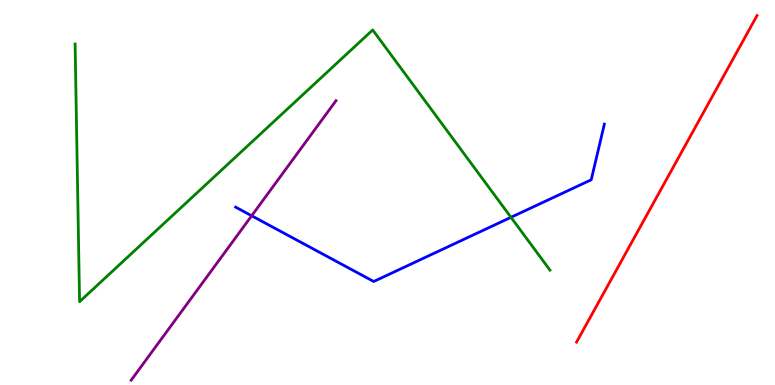[{'lines': ['blue', 'red'], 'intersections': []}, {'lines': ['green', 'red'], 'intersections': []}, {'lines': ['purple', 'red'], 'intersections': []}, {'lines': ['blue', 'green'], 'intersections': [{'x': 6.59, 'y': 4.36}]}, {'lines': ['blue', 'purple'], 'intersections': [{'x': 3.25, 'y': 4.4}]}, {'lines': ['green', 'purple'], 'intersections': []}]